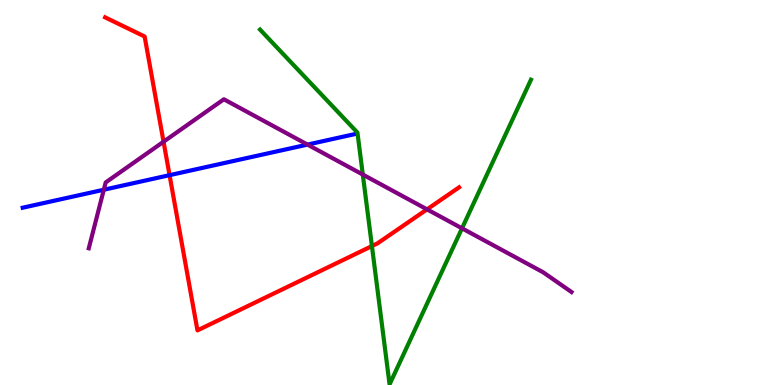[{'lines': ['blue', 'red'], 'intersections': [{'x': 2.19, 'y': 5.45}]}, {'lines': ['green', 'red'], 'intersections': [{'x': 4.8, 'y': 3.61}]}, {'lines': ['purple', 'red'], 'intersections': [{'x': 2.11, 'y': 6.32}, {'x': 5.51, 'y': 4.56}]}, {'lines': ['blue', 'green'], 'intersections': []}, {'lines': ['blue', 'purple'], 'intersections': [{'x': 1.34, 'y': 5.07}, {'x': 3.97, 'y': 6.24}]}, {'lines': ['green', 'purple'], 'intersections': [{'x': 4.68, 'y': 5.47}, {'x': 5.96, 'y': 4.07}]}]